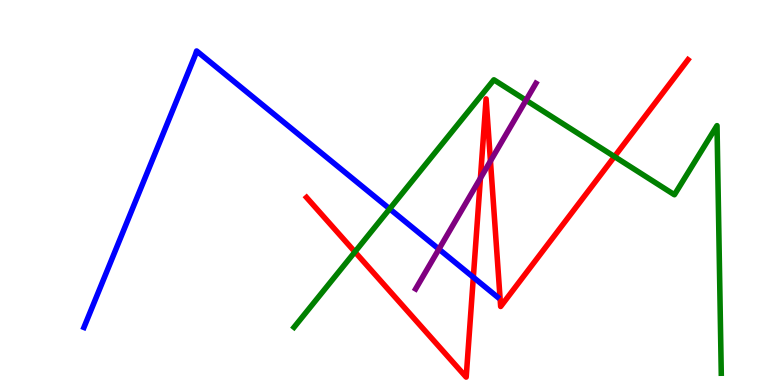[{'lines': ['blue', 'red'], 'intersections': [{'x': 6.11, 'y': 2.8}]}, {'lines': ['green', 'red'], 'intersections': [{'x': 4.58, 'y': 3.46}, {'x': 7.93, 'y': 5.93}]}, {'lines': ['purple', 'red'], 'intersections': [{'x': 6.2, 'y': 5.37}, {'x': 6.33, 'y': 5.82}]}, {'lines': ['blue', 'green'], 'intersections': [{'x': 5.03, 'y': 4.58}]}, {'lines': ['blue', 'purple'], 'intersections': [{'x': 5.66, 'y': 3.53}]}, {'lines': ['green', 'purple'], 'intersections': [{'x': 6.79, 'y': 7.4}]}]